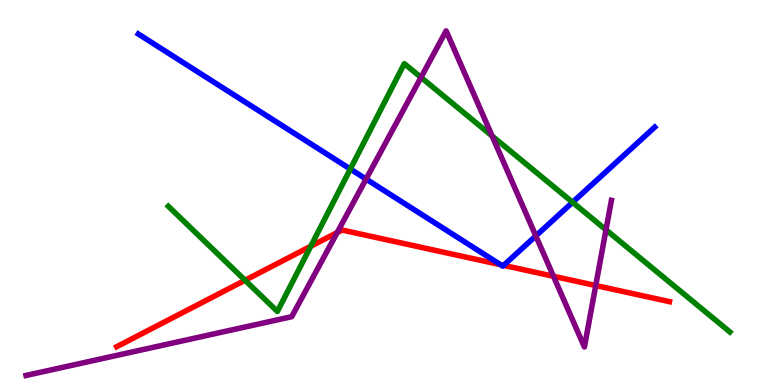[{'lines': ['blue', 'red'], 'intersections': [{'x': 6.46, 'y': 3.13}, {'x': 6.5, 'y': 3.11}]}, {'lines': ['green', 'red'], 'intersections': [{'x': 3.16, 'y': 2.72}, {'x': 4.01, 'y': 3.6}]}, {'lines': ['purple', 'red'], 'intersections': [{'x': 4.35, 'y': 3.96}, {'x': 7.14, 'y': 2.82}, {'x': 7.69, 'y': 2.58}]}, {'lines': ['blue', 'green'], 'intersections': [{'x': 4.52, 'y': 5.61}, {'x': 7.39, 'y': 4.75}]}, {'lines': ['blue', 'purple'], 'intersections': [{'x': 4.72, 'y': 5.35}, {'x': 6.91, 'y': 3.87}]}, {'lines': ['green', 'purple'], 'intersections': [{'x': 5.43, 'y': 7.99}, {'x': 6.35, 'y': 6.47}, {'x': 7.82, 'y': 4.03}]}]